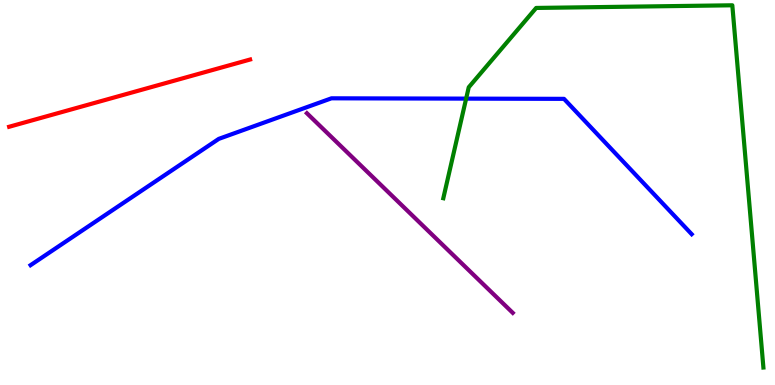[{'lines': ['blue', 'red'], 'intersections': []}, {'lines': ['green', 'red'], 'intersections': []}, {'lines': ['purple', 'red'], 'intersections': []}, {'lines': ['blue', 'green'], 'intersections': [{'x': 6.01, 'y': 7.44}]}, {'lines': ['blue', 'purple'], 'intersections': []}, {'lines': ['green', 'purple'], 'intersections': []}]